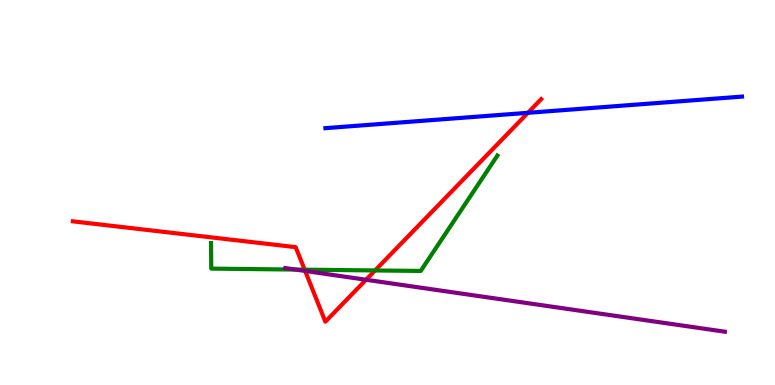[{'lines': ['blue', 'red'], 'intersections': [{'x': 6.81, 'y': 7.07}]}, {'lines': ['green', 'red'], 'intersections': [{'x': 3.93, 'y': 3.0}, {'x': 4.84, 'y': 2.98}]}, {'lines': ['purple', 'red'], 'intersections': [{'x': 3.94, 'y': 2.96}, {'x': 4.72, 'y': 2.73}]}, {'lines': ['blue', 'green'], 'intersections': []}, {'lines': ['blue', 'purple'], 'intersections': []}, {'lines': ['green', 'purple'], 'intersections': [{'x': 3.81, 'y': 3.0}]}]